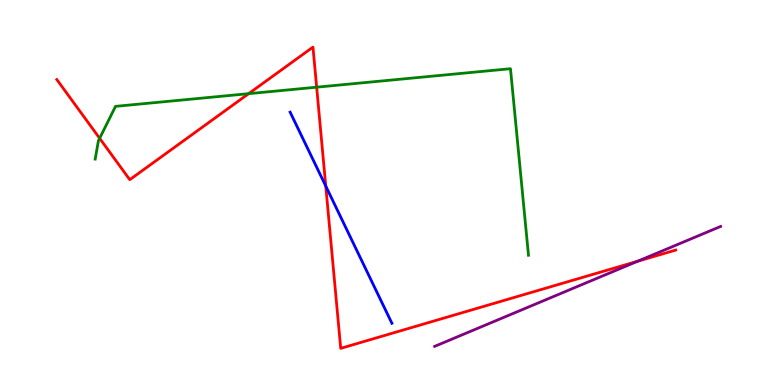[{'lines': ['blue', 'red'], 'intersections': [{'x': 4.2, 'y': 5.17}]}, {'lines': ['green', 'red'], 'intersections': [{'x': 1.29, 'y': 6.41}, {'x': 3.21, 'y': 7.57}, {'x': 4.09, 'y': 7.74}]}, {'lines': ['purple', 'red'], 'intersections': [{'x': 8.23, 'y': 3.21}]}, {'lines': ['blue', 'green'], 'intersections': []}, {'lines': ['blue', 'purple'], 'intersections': []}, {'lines': ['green', 'purple'], 'intersections': []}]